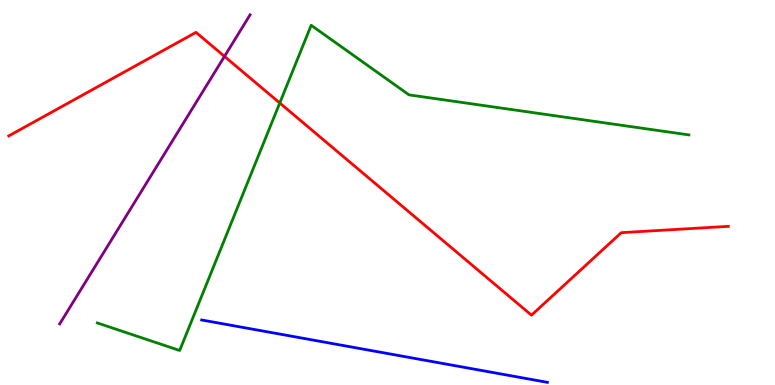[{'lines': ['blue', 'red'], 'intersections': []}, {'lines': ['green', 'red'], 'intersections': [{'x': 3.61, 'y': 7.33}]}, {'lines': ['purple', 'red'], 'intersections': [{'x': 2.9, 'y': 8.54}]}, {'lines': ['blue', 'green'], 'intersections': []}, {'lines': ['blue', 'purple'], 'intersections': []}, {'lines': ['green', 'purple'], 'intersections': []}]